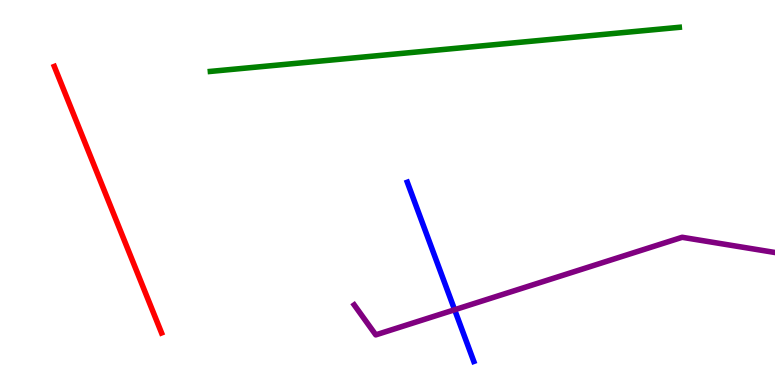[{'lines': ['blue', 'red'], 'intersections': []}, {'lines': ['green', 'red'], 'intersections': []}, {'lines': ['purple', 'red'], 'intersections': []}, {'lines': ['blue', 'green'], 'intersections': []}, {'lines': ['blue', 'purple'], 'intersections': [{'x': 5.87, 'y': 1.95}]}, {'lines': ['green', 'purple'], 'intersections': []}]